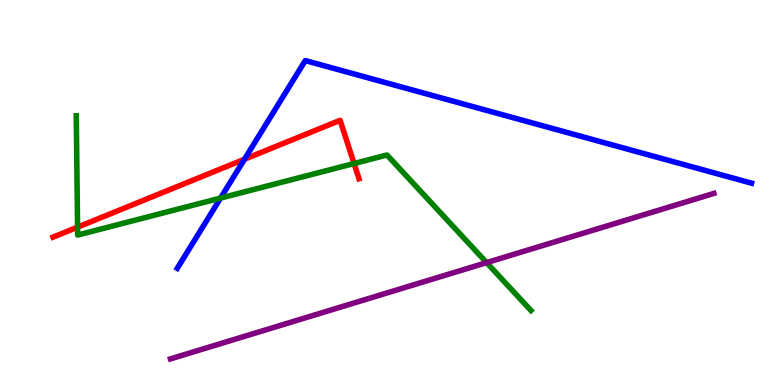[{'lines': ['blue', 'red'], 'intersections': [{'x': 3.15, 'y': 5.86}]}, {'lines': ['green', 'red'], 'intersections': [{'x': 1.0, 'y': 4.1}, {'x': 4.57, 'y': 5.75}]}, {'lines': ['purple', 'red'], 'intersections': []}, {'lines': ['blue', 'green'], 'intersections': [{'x': 2.85, 'y': 4.86}]}, {'lines': ['blue', 'purple'], 'intersections': []}, {'lines': ['green', 'purple'], 'intersections': [{'x': 6.28, 'y': 3.18}]}]